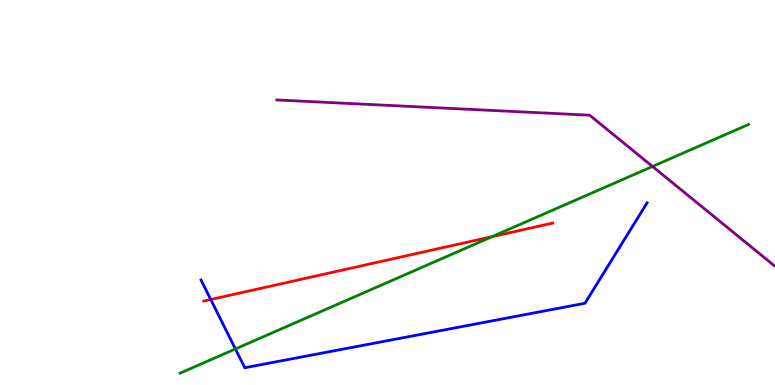[{'lines': ['blue', 'red'], 'intersections': [{'x': 2.72, 'y': 2.22}]}, {'lines': ['green', 'red'], 'intersections': [{'x': 6.35, 'y': 3.85}]}, {'lines': ['purple', 'red'], 'intersections': []}, {'lines': ['blue', 'green'], 'intersections': [{'x': 3.04, 'y': 0.936}]}, {'lines': ['blue', 'purple'], 'intersections': []}, {'lines': ['green', 'purple'], 'intersections': [{'x': 8.42, 'y': 5.68}]}]